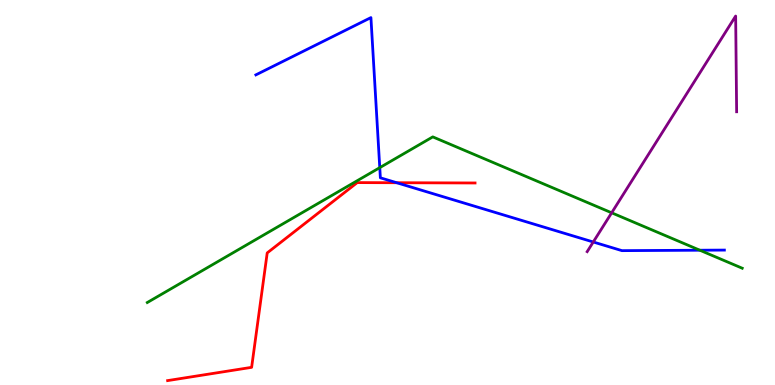[{'lines': ['blue', 'red'], 'intersections': [{'x': 5.12, 'y': 5.25}]}, {'lines': ['green', 'red'], 'intersections': []}, {'lines': ['purple', 'red'], 'intersections': []}, {'lines': ['blue', 'green'], 'intersections': [{'x': 4.9, 'y': 5.65}, {'x': 9.03, 'y': 3.5}]}, {'lines': ['blue', 'purple'], 'intersections': [{'x': 7.66, 'y': 3.71}]}, {'lines': ['green', 'purple'], 'intersections': [{'x': 7.89, 'y': 4.47}]}]